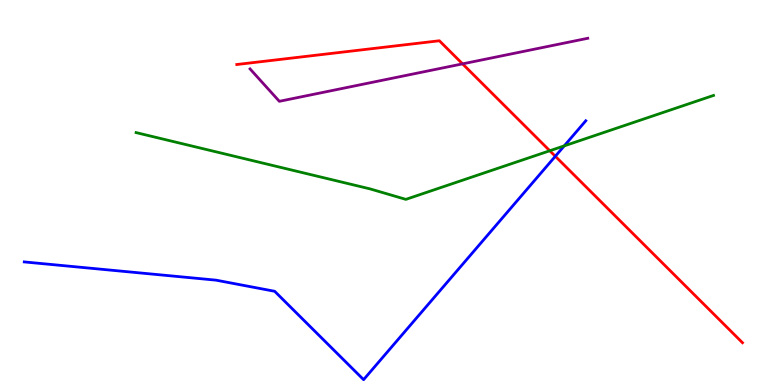[{'lines': ['blue', 'red'], 'intersections': [{'x': 7.17, 'y': 5.94}]}, {'lines': ['green', 'red'], 'intersections': [{'x': 7.09, 'y': 6.08}]}, {'lines': ['purple', 'red'], 'intersections': [{'x': 5.97, 'y': 8.34}]}, {'lines': ['blue', 'green'], 'intersections': [{'x': 7.28, 'y': 6.21}]}, {'lines': ['blue', 'purple'], 'intersections': []}, {'lines': ['green', 'purple'], 'intersections': []}]